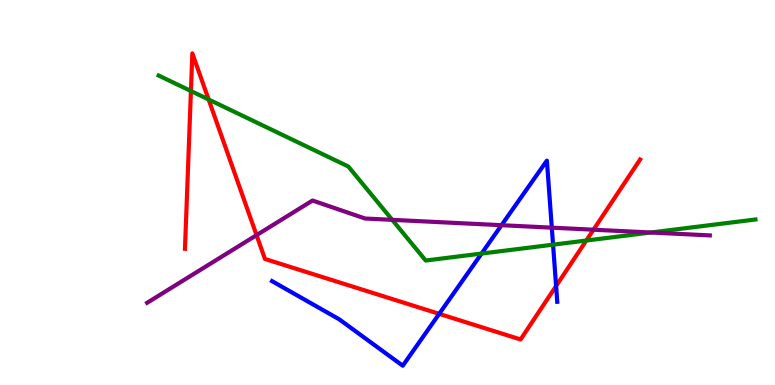[{'lines': ['blue', 'red'], 'intersections': [{'x': 5.67, 'y': 1.85}, {'x': 7.18, 'y': 2.57}]}, {'lines': ['green', 'red'], 'intersections': [{'x': 2.46, 'y': 7.64}, {'x': 2.69, 'y': 7.42}, {'x': 7.57, 'y': 3.75}]}, {'lines': ['purple', 'red'], 'intersections': [{'x': 3.31, 'y': 3.89}, {'x': 7.66, 'y': 4.03}]}, {'lines': ['blue', 'green'], 'intersections': [{'x': 6.21, 'y': 3.41}, {'x': 7.14, 'y': 3.64}]}, {'lines': ['blue', 'purple'], 'intersections': [{'x': 6.47, 'y': 4.15}, {'x': 7.12, 'y': 4.09}]}, {'lines': ['green', 'purple'], 'intersections': [{'x': 5.06, 'y': 4.29}, {'x': 8.4, 'y': 3.96}]}]